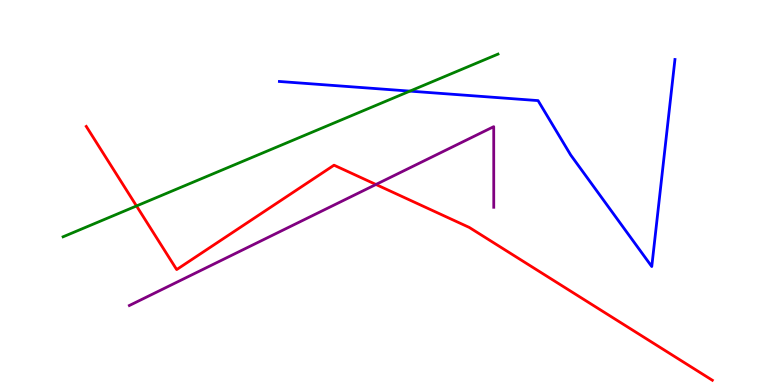[{'lines': ['blue', 'red'], 'intersections': []}, {'lines': ['green', 'red'], 'intersections': [{'x': 1.76, 'y': 4.65}]}, {'lines': ['purple', 'red'], 'intersections': [{'x': 4.85, 'y': 5.21}]}, {'lines': ['blue', 'green'], 'intersections': [{'x': 5.29, 'y': 7.63}]}, {'lines': ['blue', 'purple'], 'intersections': []}, {'lines': ['green', 'purple'], 'intersections': []}]